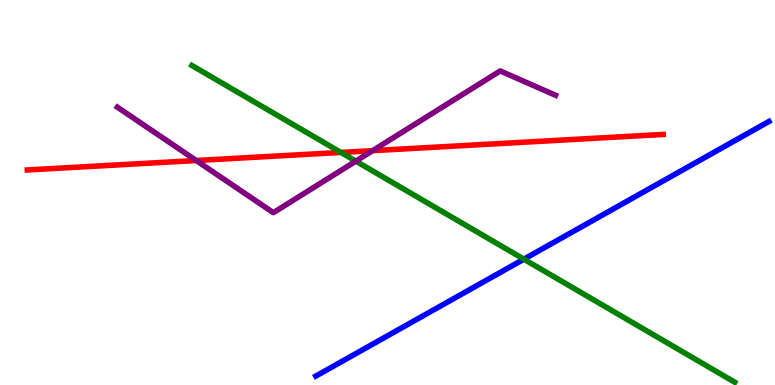[{'lines': ['blue', 'red'], 'intersections': []}, {'lines': ['green', 'red'], 'intersections': [{'x': 4.4, 'y': 6.04}]}, {'lines': ['purple', 'red'], 'intersections': [{'x': 2.53, 'y': 5.83}, {'x': 4.81, 'y': 6.09}]}, {'lines': ['blue', 'green'], 'intersections': [{'x': 6.76, 'y': 3.27}]}, {'lines': ['blue', 'purple'], 'intersections': []}, {'lines': ['green', 'purple'], 'intersections': [{'x': 4.59, 'y': 5.81}]}]